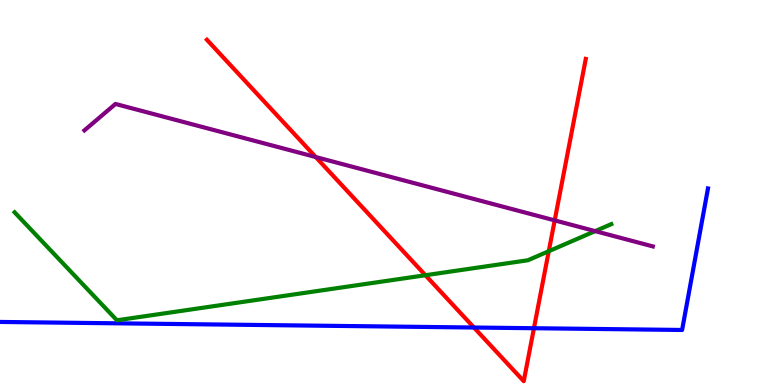[{'lines': ['blue', 'red'], 'intersections': [{'x': 6.12, 'y': 1.49}, {'x': 6.89, 'y': 1.47}]}, {'lines': ['green', 'red'], 'intersections': [{'x': 5.49, 'y': 2.85}, {'x': 7.08, 'y': 3.47}]}, {'lines': ['purple', 'red'], 'intersections': [{'x': 4.07, 'y': 5.92}, {'x': 7.16, 'y': 4.28}]}, {'lines': ['blue', 'green'], 'intersections': []}, {'lines': ['blue', 'purple'], 'intersections': []}, {'lines': ['green', 'purple'], 'intersections': [{'x': 7.68, 'y': 4.0}]}]